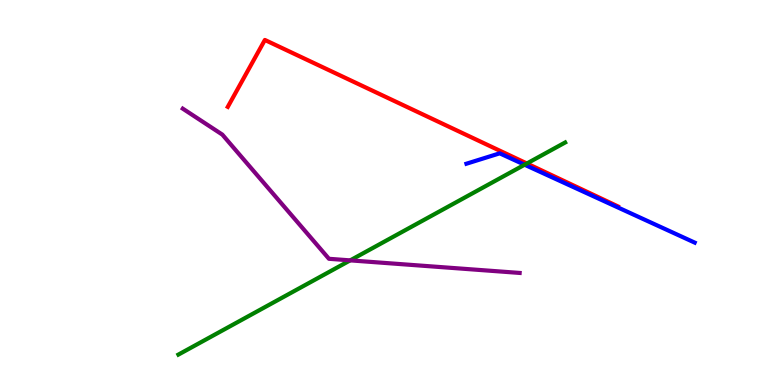[{'lines': ['blue', 'red'], 'intersections': []}, {'lines': ['green', 'red'], 'intersections': [{'x': 6.8, 'y': 5.75}]}, {'lines': ['purple', 'red'], 'intersections': []}, {'lines': ['blue', 'green'], 'intersections': [{'x': 6.77, 'y': 5.72}]}, {'lines': ['blue', 'purple'], 'intersections': []}, {'lines': ['green', 'purple'], 'intersections': [{'x': 4.52, 'y': 3.24}]}]